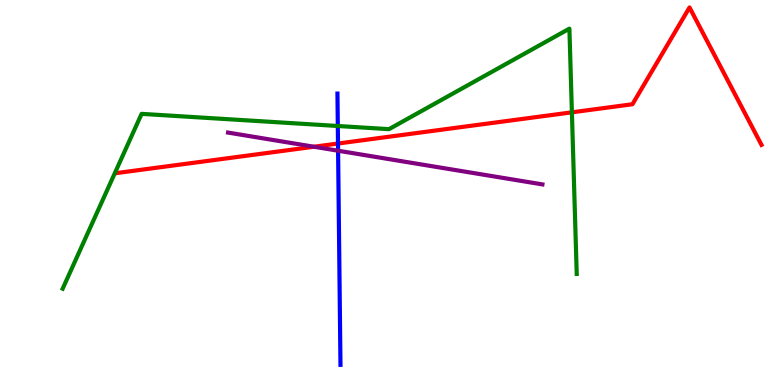[{'lines': ['blue', 'red'], 'intersections': [{'x': 4.36, 'y': 6.27}]}, {'lines': ['green', 'red'], 'intersections': [{'x': 7.38, 'y': 7.08}]}, {'lines': ['purple', 'red'], 'intersections': [{'x': 4.05, 'y': 6.19}]}, {'lines': ['blue', 'green'], 'intersections': [{'x': 4.36, 'y': 6.73}]}, {'lines': ['blue', 'purple'], 'intersections': [{'x': 4.36, 'y': 6.09}]}, {'lines': ['green', 'purple'], 'intersections': []}]